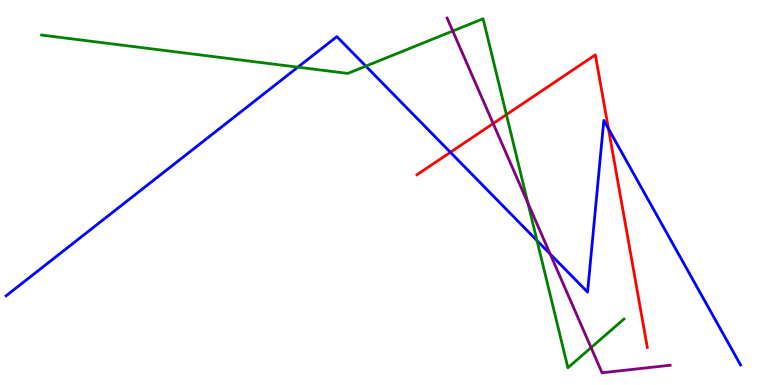[{'lines': ['blue', 'red'], 'intersections': [{'x': 5.81, 'y': 6.04}, {'x': 7.85, 'y': 6.66}]}, {'lines': ['green', 'red'], 'intersections': [{'x': 6.53, 'y': 7.02}]}, {'lines': ['purple', 'red'], 'intersections': [{'x': 6.36, 'y': 6.79}]}, {'lines': ['blue', 'green'], 'intersections': [{'x': 3.84, 'y': 8.26}, {'x': 4.72, 'y': 8.28}, {'x': 6.93, 'y': 3.75}]}, {'lines': ['blue', 'purple'], 'intersections': [{'x': 7.1, 'y': 3.4}]}, {'lines': ['green', 'purple'], 'intersections': [{'x': 5.84, 'y': 9.19}, {'x': 6.81, 'y': 4.73}, {'x': 7.63, 'y': 0.971}]}]